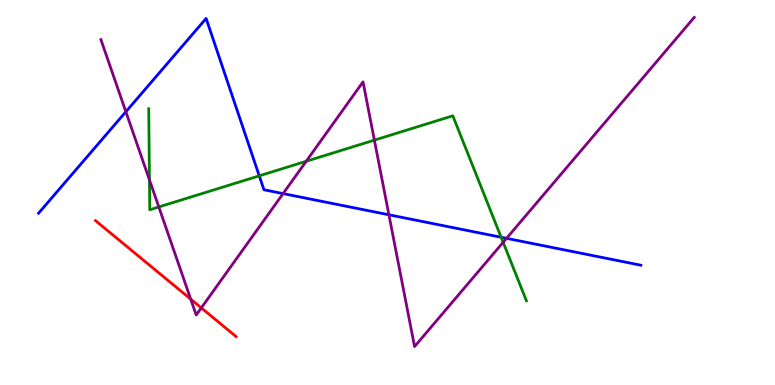[{'lines': ['blue', 'red'], 'intersections': []}, {'lines': ['green', 'red'], 'intersections': []}, {'lines': ['purple', 'red'], 'intersections': [{'x': 2.46, 'y': 2.23}, {'x': 2.6, 'y': 2.0}]}, {'lines': ['blue', 'green'], 'intersections': [{'x': 3.35, 'y': 5.43}, {'x': 6.47, 'y': 3.84}]}, {'lines': ['blue', 'purple'], 'intersections': [{'x': 1.62, 'y': 7.1}, {'x': 3.65, 'y': 4.97}, {'x': 5.02, 'y': 4.42}, {'x': 6.54, 'y': 3.81}]}, {'lines': ['green', 'purple'], 'intersections': [{'x': 1.93, 'y': 5.33}, {'x': 2.05, 'y': 4.62}, {'x': 3.95, 'y': 5.81}, {'x': 4.83, 'y': 6.36}, {'x': 6.49, 'y': 3.71}]}]